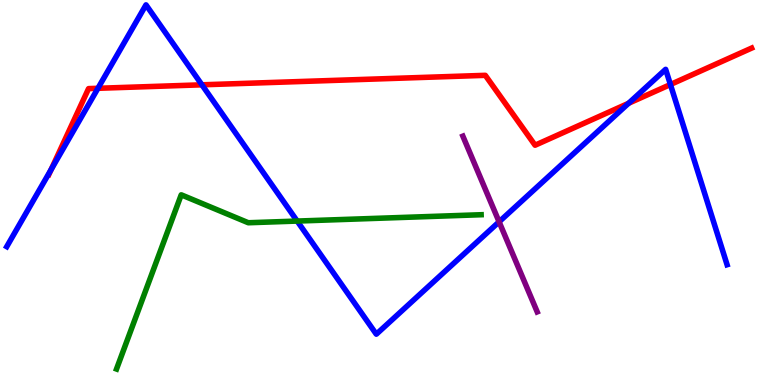[{'lines': ['blue', 'red'], 'intersections': [{'x': 0.661, 'y': 5.6}, {'x': 1.26, 'y': 7.71}, {'x': 2.61, 'y': 7.8}, {'x': 8.11, 'y': 7.32}, {'x': 8.65, 'y': 7.8}]}, {'lines': ['green', 'red'], 'intersections': []}, {'lines': ['purple', 'red'], 'intersections': []}, {'lines': ['blue', 'green'], 'intersections': [{'x': 3.83, 'y': 4.26}]}, {'lines': ['blue', 'purple'], 'intersections': [{'x': 6.44, 'y': 4.24}]}, {'lines': ['green', 'purple'], 'intersections': []}]